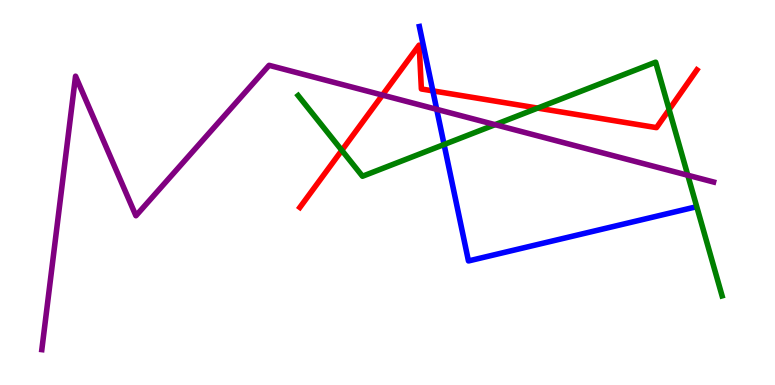[{'lines': ['blue', 'red'], 'intersections': [{'x': 5.59, 'y': 7.64}]}, {'lines': ['green', 'red'], 'intersections': [{'x': 4.41, 'y': 6.1}, {'x': 6.94, 'y': 7.19}, {'x': 8.63, 'y': 7.15}]}, {'lines': ['purple', 'red'], 'intersections': [{'x': 4.93, 'y': 7.53}]}, {'lines': ['blue', 'green'], 'intersections': [{'x': 5.73, 'y': 6.25}]}, {'lines': ['blue', 'purple'], 'intersections': [{'x': 5.63, 'y': 7.16}]}, {'lines': ['green', 'purple'], 'intersections': [{'x': 6.39, 'y': 6.76}, {'x': 8.87, 'y': 5.45}]}]